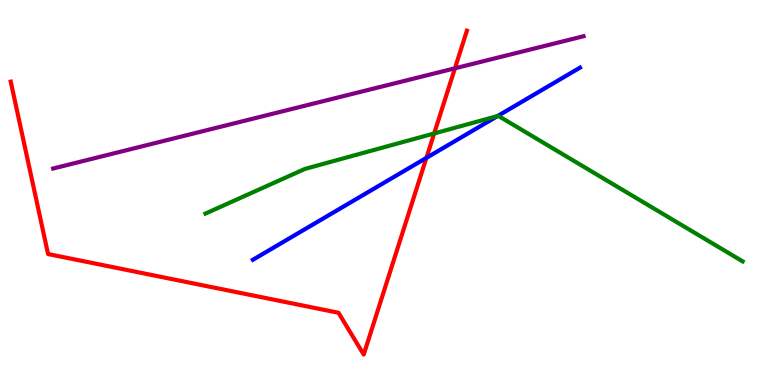[{'lines': ['blue', 'red'], 'intersections': [{'x': 5.5, 'y': 5.9}]}, {'lines': ['green', 'red'], 'intersections': [{'x': 5.6, 'y': 6.53}]}, {'lines': ['purple', 'red'], 'intersections': [{'x': 5.87, 'y': 8.23}]}, {'lines': ['blue', 'green'], 'intersections': [{'x': 6.42, 'y': 6.99}]}, {'lines': ['blue', 'purple'], 'intersections': []}, {'lines': ['green', 'purple'], 'intersections': []}]